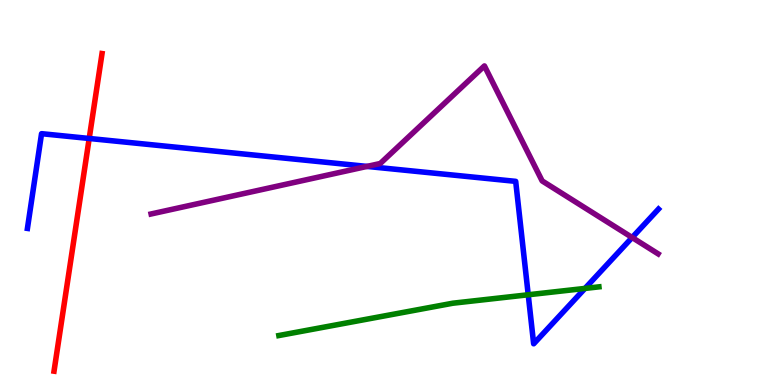[{'lines': ['blue', 'red'], 'intersections': [{'x': 1.15, 'y': 6.4}]}, {'lines': ['green', 'red'], 'intersections': []}, {'lines': ['purple', 'red'], 'intersections': []}, {'lines': ['blue', 'green'], 'intersections': [{'x': 6.82, 'y': 2.34}, {'x': 7.55, 'y': 2.51}]}, {'lines': ['blue', 'purple'], 'intersections': [{'x': 4.74, 'y': 5.68}, {'x': 8.16, 'y': 3.83}]}, {'lines': ['green', 'purple'], 'intersections': []}]